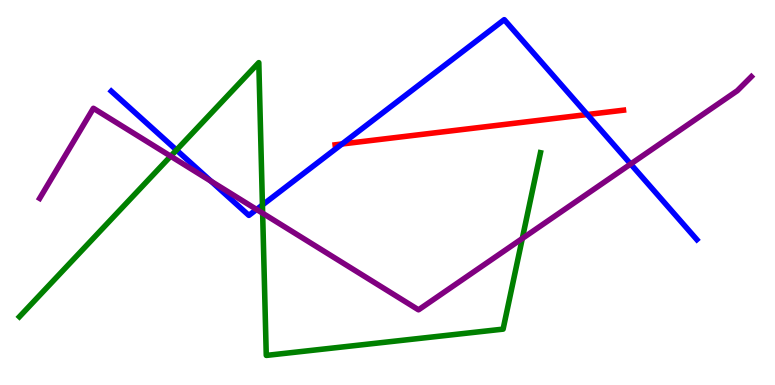[{'lines': ['blue', 'red'], 'intersections': [{'x': 4.41, 'y': 6.26}, {'x': 7.58, 'y': 7.03}]}, {'lines': ['green', 'red'], 'intersections': []}, {'lines': ['purple', 'red'], 'intersections': []}, {'lines': ['blue', 'green'], 'intersections': [{'x': 2.28, 'y': 6.1}, {'x': 3.39, 'y': 4.68}]}, {'lines': ['blue', 'purple'], 'intersections': [{'x': 2.72, 'y': 5.29}, {'x': 3.31, 'y': 4.56}, {'x': 8.14, 'y': 5.74}]}, {'lines': ['green', 'purple'], 'intersections': [{'x': 2.2, 'y': 5.94}, {'x': 3.39, 'y': 4.46}, {'x': 6.74, 'y': 3.81}]}]